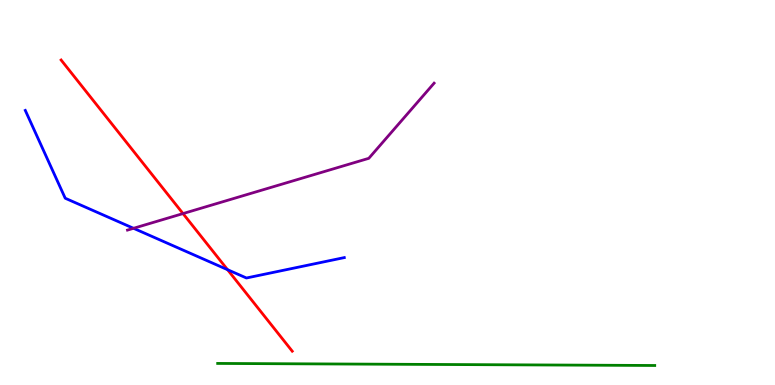[{'lines': ['blue', 'red'], 'intersections': [{'x': 2.94, 'y': 3.0}]}, {'lines': ['green', 'red'], 'intersections': []}, {'lines': ['purple', 'red'], 'intersections': [{'x': 2.36, 'y': 4.45}]}, {'lines': ['blue', 'green'], 'intersections': []}, {'lines': ['blue', 'purple'], 'intersections': [{'x': 1.72, 'y': 4.07}]}, {'lines': ['green', 'purple'], 'intersections': []}]